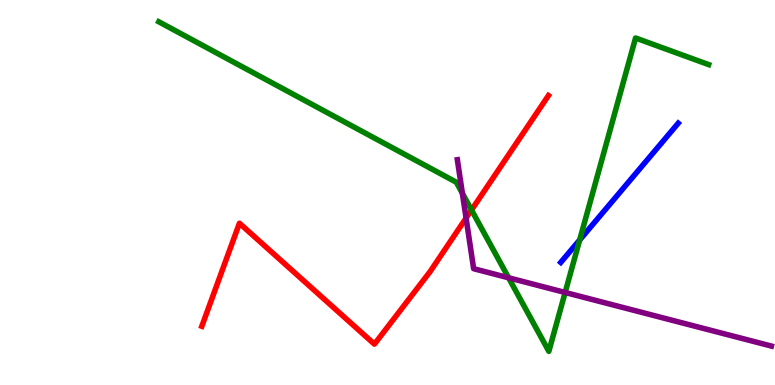[{'lines': ['blue', 'red'], 'intersections': []}, {'lines': ['green', 'red'], 'intersections': [{'x': 6.08, 'y': 4.55}]}, {'lines': ['purple', 'red'], 'intersections': [{'x': 6.01, 'y': 4.34}]}, {'lines': ['blue', 'green'], 'intersections': [{'x': 7.48, 'y': 3.77}]}, {'lines': ['blue', 'purple'], 'intersections': []}, {'lines': ['green', 'purple'], 'intersections': [{'x': 5.97, 'y': 4.98}, {'x': 6.56, 'y': 2.78}, {'x': 7.29, 'y': 2.4}]}]